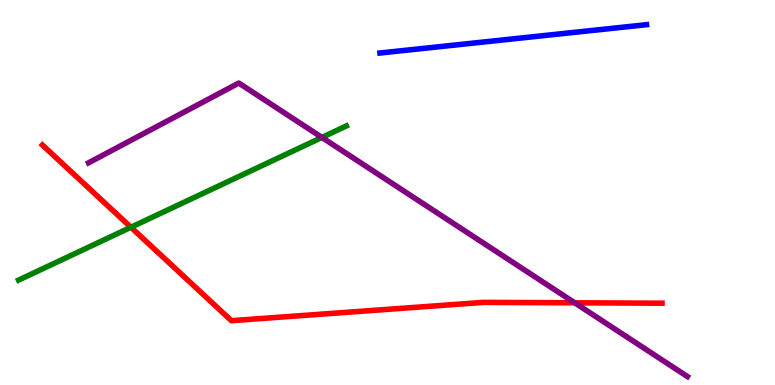[{'lines': ['blue', 'red'], 'intersections': []}, {'lines': ['green', 'red'], 'intersections': [{'x': 1.69, 'y': 4.1}]}, {'lines': ['purple', 'red'], 'intersections': [{'x': 7.42, 'y': 2.14}]}, {'lines': ['blue', 'green'], 'intersections': []}, {'lines': ['blue', 'purple'], 'intersections': []}, {'lines': ['green', 'purple'], 'intersections': [{'x': 4.15, 'y': 6.43}]}]